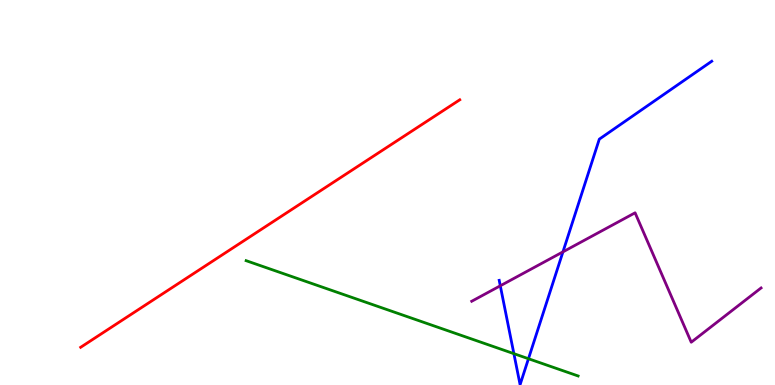[{'lines': ['blue', 'red'], 'intersections': []}, {'lines': ['green', 'red'], 'intersections': []}, {'lines': ['purple', 'red'], 'intersections': []}, {'lines': ['blue', 'green'], 'intersections': [{'x': 6.63, 'y': 0.814}, {'x': 6.82, 'y': 0.683}]}, {'lines': ['blue', 'purple'], 'intersections': [{'x': 6.46, 'y': 2.58}, {'x': 7.26, 'y': 3.46}]}, {'lines': ['green', 'purple'], 'intersections': []}]